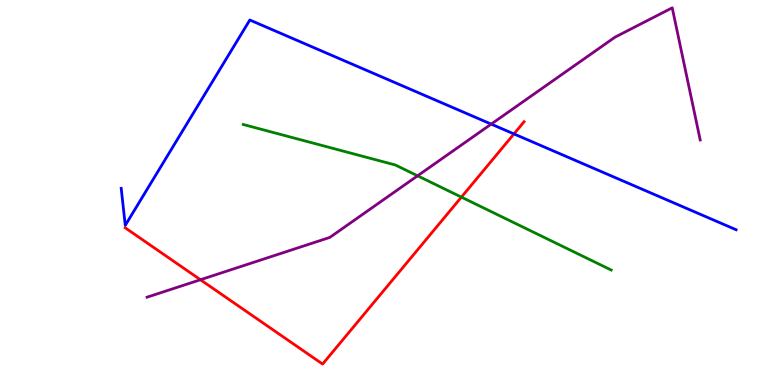[{'lines': ['blue', 'red'], 'intersections': [{'x': 6.63, 'y': 6.52}]}, {'lines': ['green', 'red'], 'intersections': [{'x': 5.95, 'y': 4.88}]}, {'lines': ['purple', 'red'], 'intersections': [{'x': 2.59, 'y': 2.73}]}, {'lines': ['blue', 'green'], 'intersections': []}, {'lines': ['blue', 'purple'], 'intersections': [{'x': 6.34, 'y': 6.78}]}, {'lines': ['green', 'purple'], 'intersections': [{'x': 5.39, 'y': 5.43}]}]